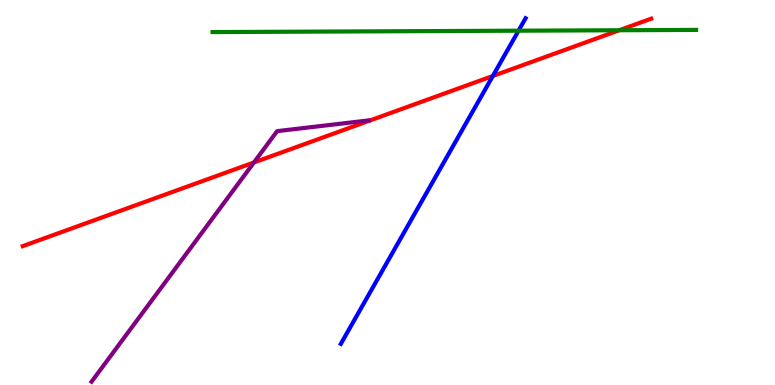[{'lines': ['blue', 'red'], 'intersections': [{'x': 6.36, 'y': 8.03}]}, {'lines': ['green', 'red'], 'intersections': [{'x': 7.99, 'y': 9.21}]}, {'lines': ['purple', 'red'], 'intersections': [{'x': 3.28, 'y': 5.78}]}, {'lines': ['blue', 'green'], 'intersections': [{'x': 6.69, 'y': 9.2}]}, {'lines': ['blue', 'purple'], 'intersections': []}, {'lines': ['green', 'purple'], 'intersections': []}]